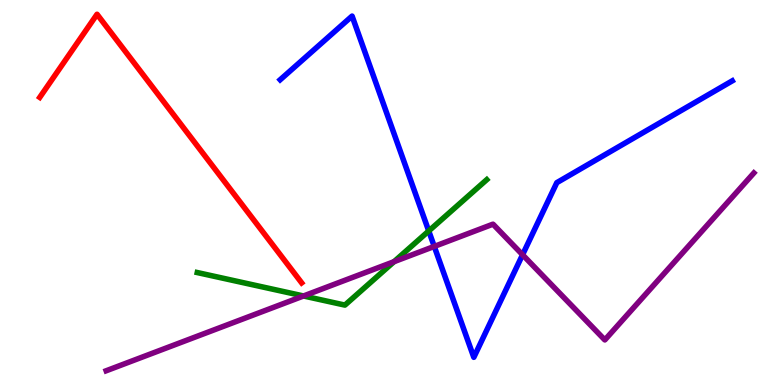[{'lines': ['blue', 'red'], 'intersections': []}, {'lines': ['green', 'red'], 'intersections': []}, {'lines': ['purple', 'red'], 'intersections': []}, {'lines': ['blue', 'green'], 'intersections': [{'x': 5.53, 'y': 4.0}]}, {'lines': ['blue', 'purple'], 'intersections': [{'x': 5.6, 'y': 3.6}, {'x': 6.74, 'y': 3.38}]}, {'lines': ['green', 'purple'], 'intersections': [{'x': 3.92, 'y': 2.31}, {'x': 5.08, 'y': 3.2}]}]